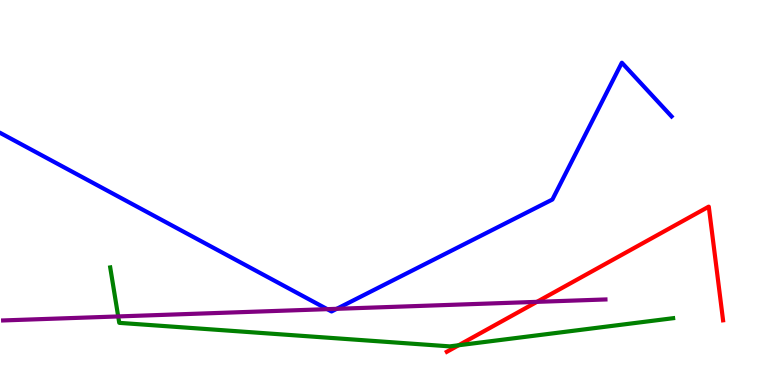[{'lines': ['blue', 'red'], 'intersections': []}, {'lines': ['green', 'red'], 'intersections': [{'x': 5.92, 'y': 1.03}]}, {'lines': ['purple', 'red'], 'intersections': [{'x': 6.93, 'y': 2.16}]}, {'lines': ['blue', 'green'], 'intersections': []}, {'lines': ['blue', 'purple'], 'intersections': [{'x': 4.22, 'y': 1.97}, {'x': 4.34, 'y': 1.98}]}, {'lines': ['green', 'purple'], 'intersections': [{'x': 1.53, 'y': 1.78}]}]